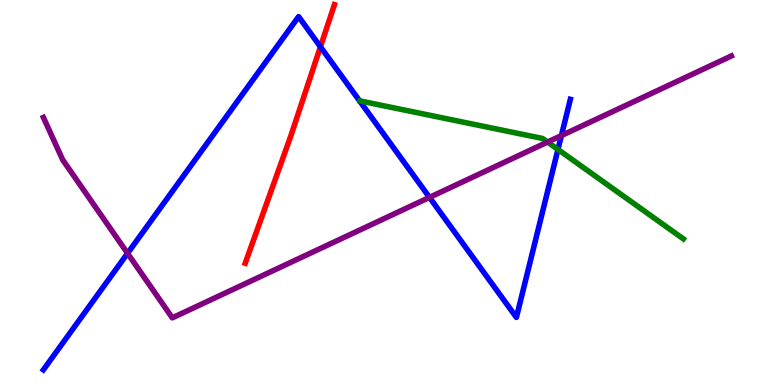[{'lines': ['blue', 'red'], 'intersections': [{'x': 4.13, 'y': 8.78}]}, {'lines': ['green', 'red'], 'intersections': []}, {'lines': ['purple', 'red'], 'intersections': []}, {'lines': ['blue', 'green'], 'intersections': [{'x': 7.2, 'y': 6.12}]}, {'lines': ['blue', 'purple'], 'intersections': [{'x': 1.65, 'y': 3.42}, {'x': 5.54, 'y': 4.87}, {'x': 7.24, 'y': 6.48}]}, {'lines': ['green', 'purple'], 'intersections': [{'x': 7.07, 'y': 6.31}]}]